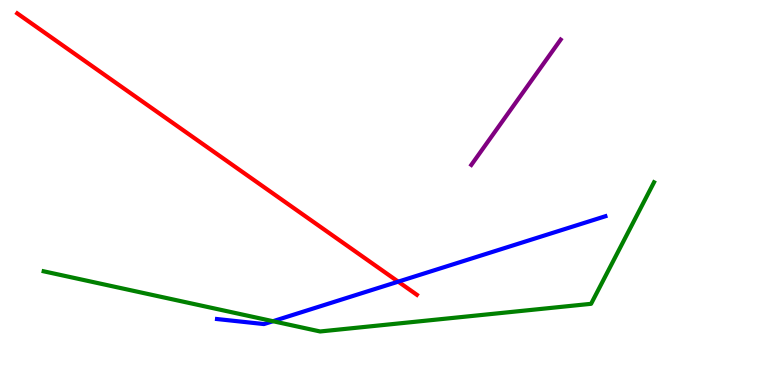[{'lines': ['blue', 'red'], 'intersections': [{'x': 5.14, 'y': 2.68}]}, {'lines': ['green', 'red'], 'intersections': []}, {'lines': ['purple', 'red'], 'intersections': []}, {'lines': ['blue', 'green'], 'intersections': [{'x': 3.52, 'y': 1.66}]}, {'lines': ['blue', 'purple'], 'intersections': []}, {'lines': ['green', 'purple'], 'intersections': []}]